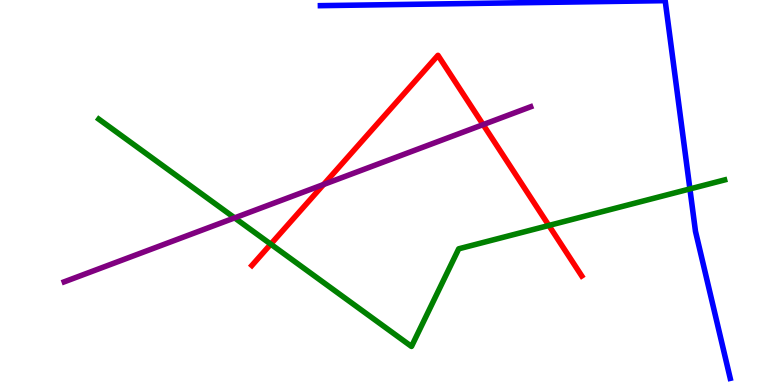[{'lines': ['blue', 'red'], 'intersections': []}, {'lines': ['green', 'red'], 'intersections': [{'x': 3.49, 'y': 3.66}, {'x': 7.08, 'y': 4.14}]}, {'lines': ['purple', 'red'], 'intersections': [{'x': 4.18, 'y': 5.21}, {'x': 6.23, 'y': 6.76}]}, {'lines': ['blue', 'green'], 'intersections': [{'x': 8.9, 'y': 5.09}]}, {'lines': ['blue', 'purple'], 'intersections': []}, {'lines': ['green', 'purple'], 'intersections': [{'x': 3.03, 'y': 4.34}]}]